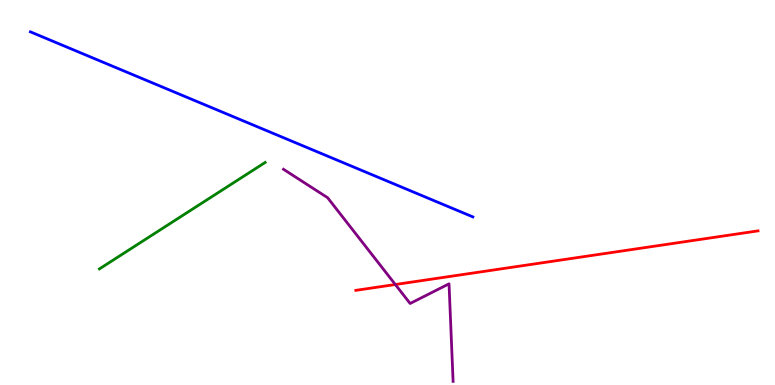[{'lines': ['blue', 'red'], 'intersections': []}, {'lines': ['green', 'red'], 'intersections': []}, {'lines': ['purple', 'red'], 'intersections': [{'x': 5.1, 'y': 2.61}]}, {'lines': ['blue', 'green'], 'intersections': []}, {'lines': ['blue', 'purple'], 'intersections': []}, {'lines': ['green', 'purple'], 'intersections': []}]